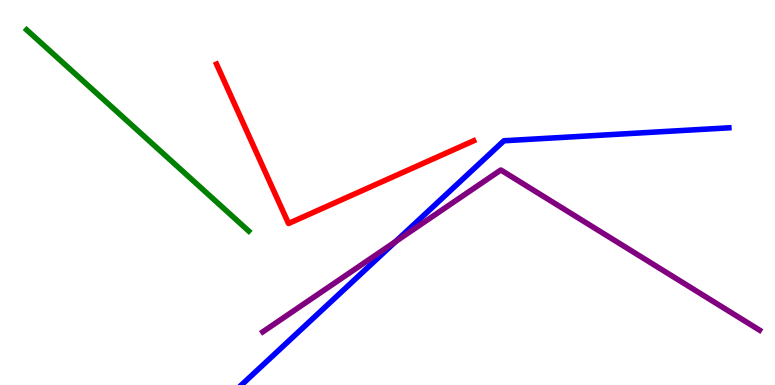[{'lines': ['blue', 'red'], 'intersections': []}, {'lines': ['green', 'red'], 'intersections': []}, {'lines': ['purple', 'red'], 'intersections': []}, {'lines': ['blue', 'green'], 'intersections': []}, {'lines': ['blue', 'purple'], 'intersections': [{'x': 5.1, 'y': 3.73}]}, {'lines': ['green', 'purple'], 'intersections': []}]